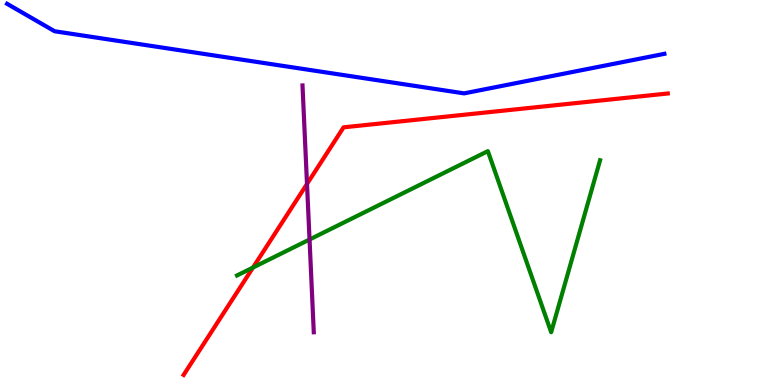[{'lines': ['blue', 'red'], 'intersections': []}, {'lines': ['green', 'red'], 'intersections': [{'x': 3.26, 'y': 3.05}]}, {'lines': ['purple', 'red'], 'intersections': [{'x': 3.96, 'y': 5.22}]}, {'lines': ['blue', 'green'], 'intersections': []}, {'lines': ['blue', 'purple'], 'intersections': []}, {'lines': ['green', 'purple'], 'intersections': [{'x': 3.99, 'y': 3.78}]}]